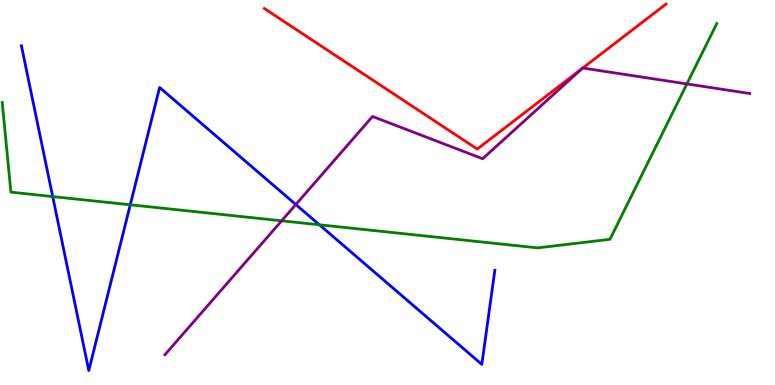[{'lines': ['blue', 'red'], 'intersections': []}, {'lines': ['green', 'red'], 'intersections': []}, {'lines': ['purple', 'red'], 'intersections': [{'x': 7.51, 'y': 8.22}, {'x': 7.52, 'y': 8.23}]}, {'lines': ['blue', 'green'], 'intersections': [{'x': 0.68, 'y': 4.89}, {'x': 1.68, 'y': 4.68}, {'x': 4.12, 'y': 4.16}]}, {'lines': ['blue', 'purple'], 'intersections': [{'x': 3.82, 'y': 4.69}]}, {'lines': ['green', 'purple'], 'intersections': [{'x': 3.63, 'y': 4.26}, {'x': 8.86, 'y': 7.82}]}]